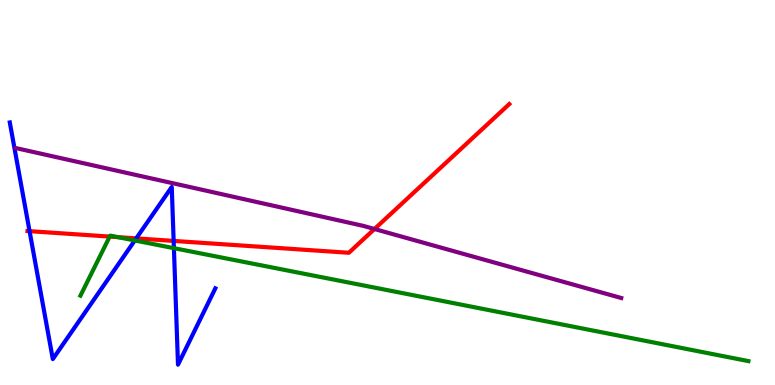[{'lines': ['blue', 'red'], 'intersections': [{'x': 0.381, 'y': 4.0}, {'x': 1.76, 'y': 3.81}, {'x': 2.24, 'y': 3.74}]}, {'lines': ['green', 'red'], 'intersections': [{'x': 1.42, 'y': 3.85}, {'x': 1.52, 'y': 3.84}]}, {'lines': ['purple', 'red'], 'intersections': [{'x': 4.83, 'y': 4.05}]}, {'lines': ['blue', 'green'], 'intersections': [{'x': 1.74, 'y': 3.75}, {'x': 2.24, 'y': 3.55}]}, {'lines': ['blue', 'purple'], 'intersections': []}, {'lines': ['green', 'purple'], 'intersections': []}]